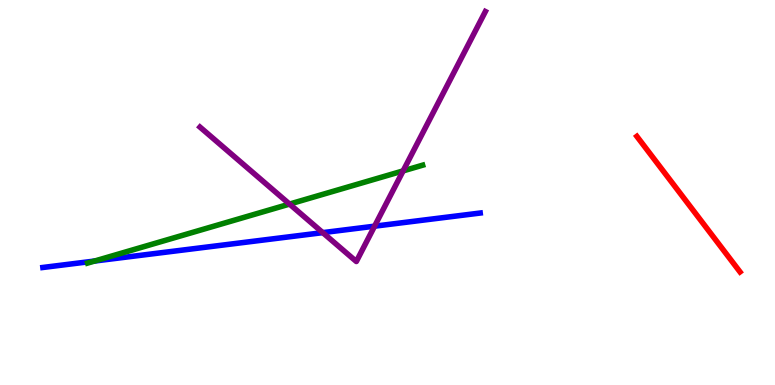[{'lines': ['blue', 'red'], 'intersections': []}, {'lines': ['green', 'red'], 'intersections': []}, {'lines': ['purple', 'red'], 'intersections': []}, {'lines': ['blue', 'green'], 'intersections': [{'x': 1.22, 'y': 3.22}]}, {'lines': ['blue', 'purple'], 'intersections': [{'x': 4.16, 'y': 3.96}, {'x': 4.83, 'y': 4.13}]}, {'lines': ['green', 'purple'], 'intersections': [{'x': 3.74, 'y': 4.7}, {'x': 5.2, 'y': 5.56}]}]